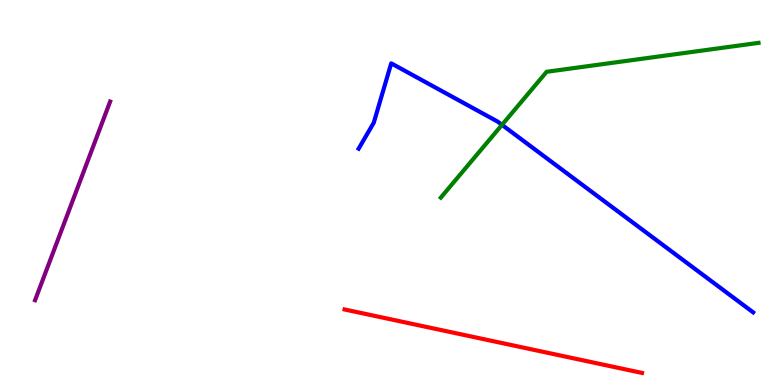[{'lines': ['blue', 'red'], 'intersections': []}, {'lines': ['green', 'red'], 'intersections': []}, {'lines': ['purple', 'red'], 'intersections': []}, {'lines': ['blue', 'green'], 'intersections': [{'x': 6.48, 'y': 6.76}]}, {'lines': ['blue', 'purple'], 'intersections': []}, {'lines': ['green', 'purple'], 'intersections': []}]